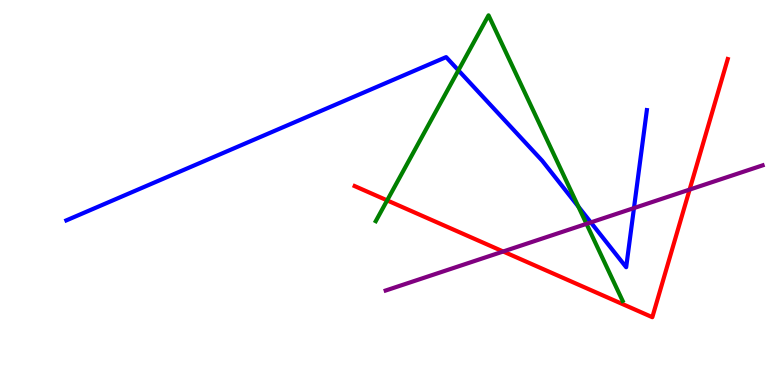[{'lines': ['blue', 'red'], 'intersections': []}, {'lines': ['green', 'red'], 'intersections': [{'x': 5.0, 'y': 4.8}]}, {'lines': ['purple', 'red'], 'intersections': [{'x': 6.49, 'y': 3.47}, {'x': 8.9, 'y': 5.08}]}, {'lines': ['blue', 'green'], 'intersections': [{'x': 5.91, 'y': 8.17}, {'x': 7.46, 'y': 4.63}]}, {'lines': ['blue', 'purple'], 'intersections': [{'x': 7.62, 'y': 4.22}, {'x': 8.18, 'y': 4.6}]}, {'lines': ['green', 'purple'], 'intersections': [{'x': 7.57, 'y': 4.19}]}]